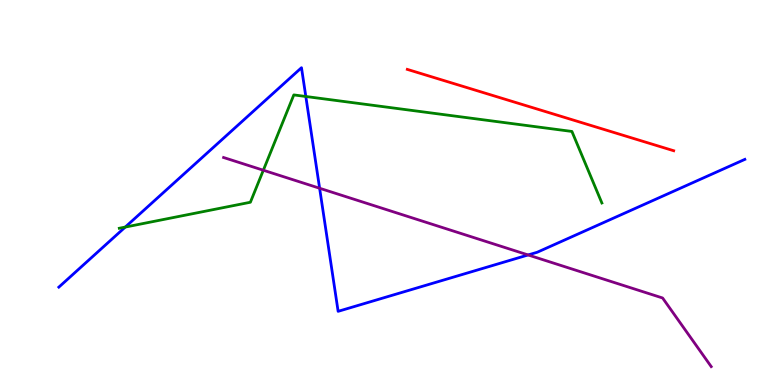[{'lines': ['blue', 'red'], 'intersections': []}, {'lines': ['green', 'red'], 'intersections': []}, {'lines': ['purple', 'red'], 'intersections': []}, {'lines': ['blue', 'green'], 'intersections': [{'x': 1.62, 'y': 4.1}, {'x': 3.95, 'y': 7.49}]}, {'lines': ['blue', 'purple'], 'intersections': [{'x': 4.12, 'y': 5.11}, {'x': 6.81, 'y': 3.38}]}, {'lines': ['green', 'purple'], 'intersections': [{'x': 3.4, 'y': 5.58}]}]